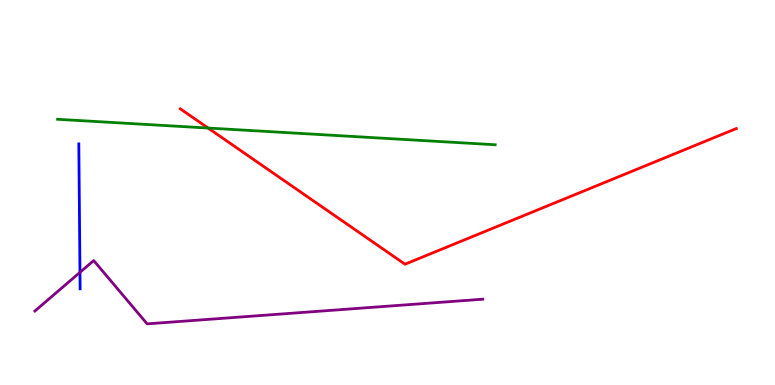[{'lines': ['blue', 'red'], 'intersections': []}, {'lines': ['green', 'red'], 'intersections': [{'x': 2.69, 'y': 6.67}]}, {'lines': ['purple', 'red'], 'intersections': []}, {'lines': ['blue', 'green'], 'intersections': []}, {'lines': ['blue', 'purple'], 'intersections': [{'x': 1.03, 'y': 2.93}]}, {'lines': ['green', 'purple'], 'intersections': []}]